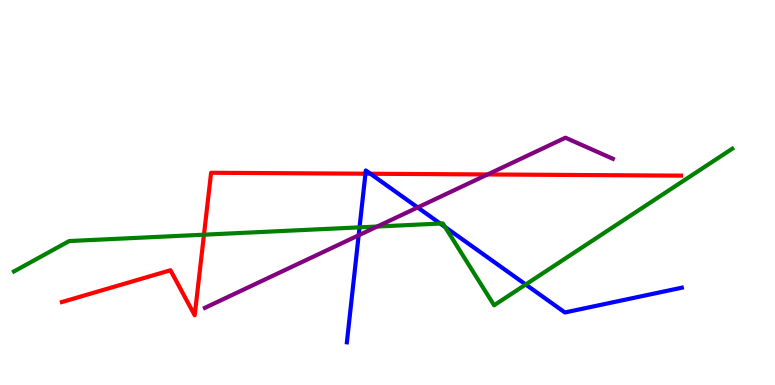[{'lines': ['blue', 'red'], 'intersections': [{'x': 4.72, 'y': 5.49}, {'x': 4.78, 'y': 5.49}]}, {'lines': ['green', 'red'], 'intersections': [{'x': 2.63, 'y': 3.9}]}, {'lines': ['purple', 'red'], 'intersections': [{'x': 6.29, 'y': 5.47}]}, {'lines': ['blue', 'green'], 'intersections': [{'x': 4.64, 'y': 4.09}, {'x': 5.68, 'y': 4.19}, {'x': 5.74, 'y': 4.1}, {'x': 6.78, 'y': 2.61}]}, {'lines': ['blue', 'purple'], 'intersections': [{'x': 4.63, 'y': 3.89}, {'x': 5.39, 'y': 4.61}]}, {'lines': ['green', 'purple'], 'intersections': [{'x': 4.87, 'y': 4.12}]}]